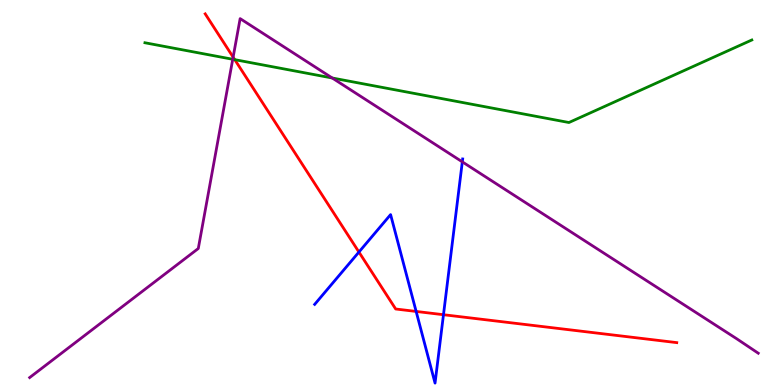[{'lines': ['blue', 'red'], 'intersections': [{'x': 4.63, 'y': 3.45}, {'x': 5.37, 'y': 1.91}, {'x': 5.72, 'y': 1.83}]}, {'lines': ['green', 'red'], 'intersections': [{'x': 3.03, 'y': 8.45}]}, {'lines': ['purple', 'red'], 'intersections': [{'x': 3.01, 'y': 8.52}]}, {'lines': ['blue', 'green'], 'intersections': []}, {'lines': ['blue', 'purple'], 'intersections': [{'x': 5.97, 'y': 5.8}]}, {'lines': ['green', 'purple'], 'intersections': [{'x': 3.0, 'y': 8.46}, {'x': 4.29, 'y': 7.97}]}]